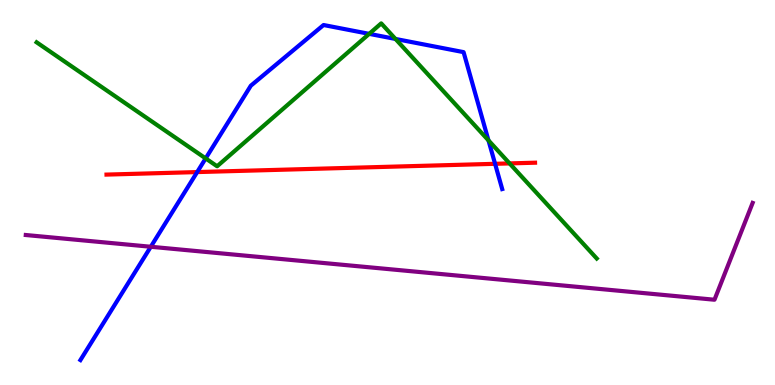[{'lines': ['blue', 'red'], 'intersections': [{'x': 2.54, 'y': 5.53}, {'x': 6.39, 'y': 5.75}]}, {'lines': ['green', 'red'], 'intersections': [{'x': 6.58, 'y': 5.76}]}, {'lines': ['purple', 'red'], 'intersections': []}, {'lines': ['blue', 'green'], 'intersections': [{'x': 2.65, 'y': 5.89}, {'x': 4.76, 'y': 9.12}, {'x': 5.1, 'y': 8.99}, {'x': 6.3, 'y': 6.35}]}, {'lines': ['blue', 'purple'], 'intersections': [{'x': 1.95, 'y': 3.59}]}, {'lines': ['green', 'purple'], 'intersections': []}]